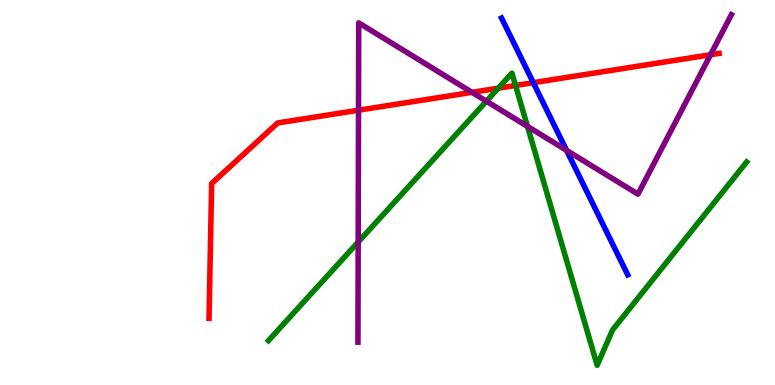[{'lines': ['blue', 'red'], 'intersections': [{'x': 6.88, 'y': 7.85}]}, {'lines': ['green', 'red'], 'intersections': [{'x': 6.43, 'y': 7.71}, {'x': 6.65, 'y': 7.78}]}, {'lines': ['purple', 'red'], 'intersections': [{'x': 4.63, 'y': 7.14}, {'x': 6.09, 'y': 7.6}, {'x': 9.17, 'y': 8.58}]}, {'lines': ['blue', 'green'], 'intersections': []}, {'lines': ['blue', 'purple'], 'intersections': [{'x': 7.31, 'y': 6.09}]}, {'lines': ['green', 'purple'], 'intersections': [{'x': 4.62, 'y': 3.71}, {'x': 6.28, 'y': 7.37}, {'x': 6.81, 'y': 6.72}]}]